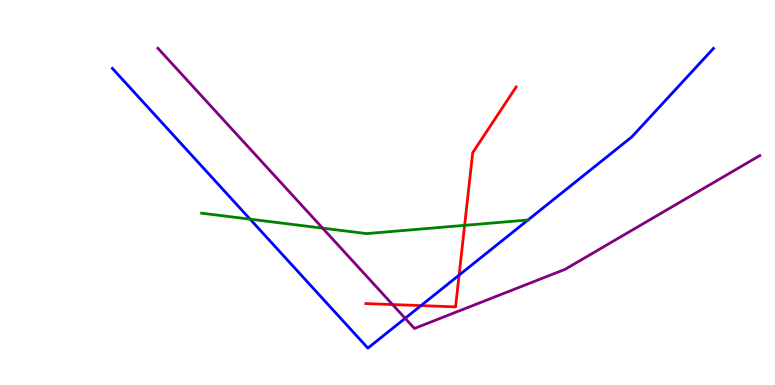[{'lines': ['blue', 'red'], 'intersections': [{'x': 5.43, 'y': 2.06}, {'x': 5.92, 'y': 2.85}]}, {'lines': ['green', 'red'], 'intersections': [{'x': 6.0, 'y': 4.15}]}, {'lines': ['purple', 'red'], 'intersections': [{'x': 5.07, 'y': 2.09}]}, {'lines': ['blue', 'green'], 'intersections': [{'x': 3.23, 'y': 4.31}, {'x': 6.81, 'y': 4.29}]}, {'lines': ['blue', 'purple'], 'intersections': [{'x': 5.23, 'y': 1.73}]}, {'lines': ['green', 'purple'], 'intersections': [{'x': 4.16, 'y': 4.07}]}]